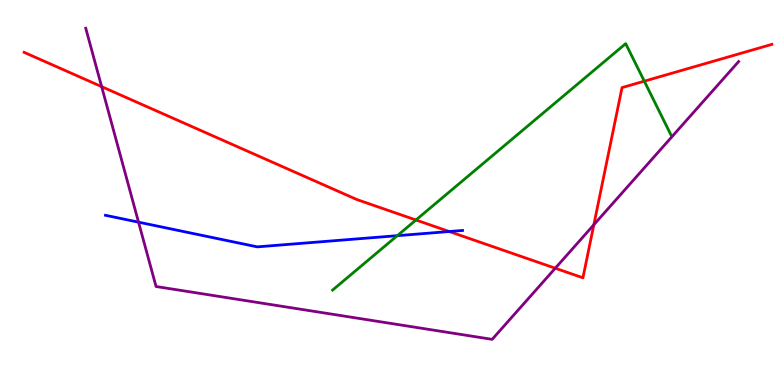[{'lines': ['blue', 'red'], 'intersections': [{'x': 5.8, 'y': 3.99}]}, {'lines': ['green', 'red'], 'intersections': [{'x': 5.37, 'y': 4.29}, {'x': 8.31, 'y': 7.89}]}, {'lines': ['purple', 'red'], 'intersections': [{'x': 1.31, 'y': 7.75}, {'x': 7.16, 'y': 3.03}, {'x': 7.66, 'y': 4.16}]}, {'lines': ['blue', 'green'], 'intersections': [{'x': 5.13, 'y': 3.88}]}, {'lines': ['blue', 'purple'], 'intersections': [{'x': 1.79, 'y': 4.23}]}, {'lines': ['green', 'purple'], 'intersections': []}]